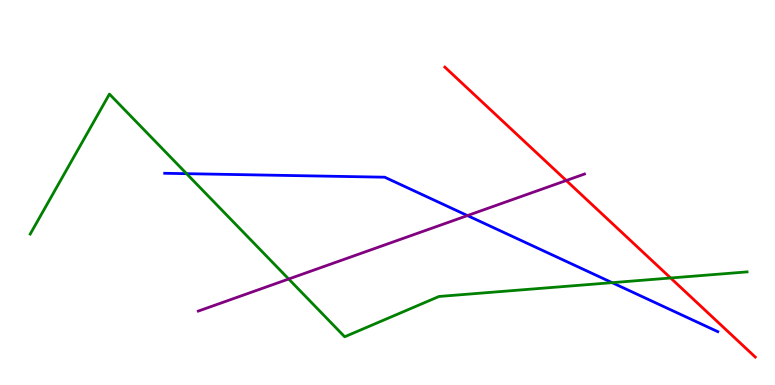[{'lines': ['blue', 'red'], 'intersections': []}, {'lines': ['green', 'red'], 'intersections': [{'x': 8.65, 'y': 2.78}]}, {'lines': ['purple', 'red'], 'intersections': [{'x': 7.31, 'y': 5.31}]}, {'lines': ['blue', 'green'], 'intersections': [{'x': 2.41, 'y': 5.49}, {'x': 7.9, 'y': 2.66}]}, {'lines': ['blue', 'purple'], 'intersections': [{'x': 6.03, 'y': 4.4}]}, {'lines': ['green', 'purple'], 'intersections': [{'x': 3.73, 'y': 2.75}]}]